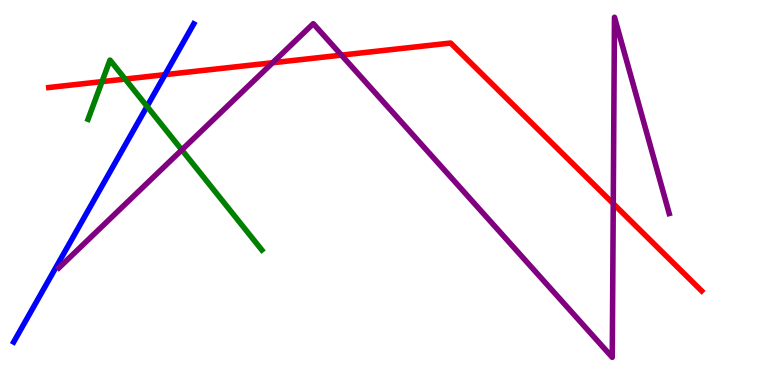[{'lines': ['blue', 'red'], 'intersections': [{'x': 2.13, 'y': 8.06}]}, {'lines': ['green', 'red'], 'intersections': [{'x': 1.32, 'y': 7.88}, {'x': 1.62, 'y': 7.95}]}, {'lines': ['purple', 'red'], 'intersections': [{'x': 3.52, 'y': 8.37}, {'x': 4.41, 'y': 8.57}, {'x': 7.91, 'y': 4.71}]}, {'lines': ['blue', 'green'], 'intersections': [{'x': 1.9, 'y': 7.24}]}, {'lines': ['blue', 'purple'], 'intersections': []}, {'lines': ['green', 'purple'], 'intersections': [{'x': 2.35, 'y': 6.11}]}]